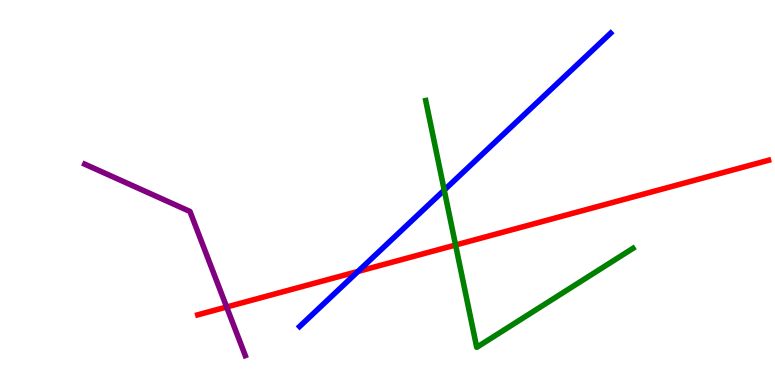[{'lines': ['blue', 'red'], 'intersections': [{'x': 4.62, 'y': 2.95}]}, {'lines': ['green', 'red'], 'intersections': [{'x': 5.88, 'y': 3.64}]}, {'lines': ['purple', 'red'], 'intersections': [{'x': 2.92, 'y': 2.03}]}, {'lines': ['blue', 'green'], 'intersections': [{'x': 5.73, 'y': 5.06}]}, {'lines': ['blue', 'purple'], 'intersections': []}, {'lines': ['green', 'purple'], 'intersections': []}]